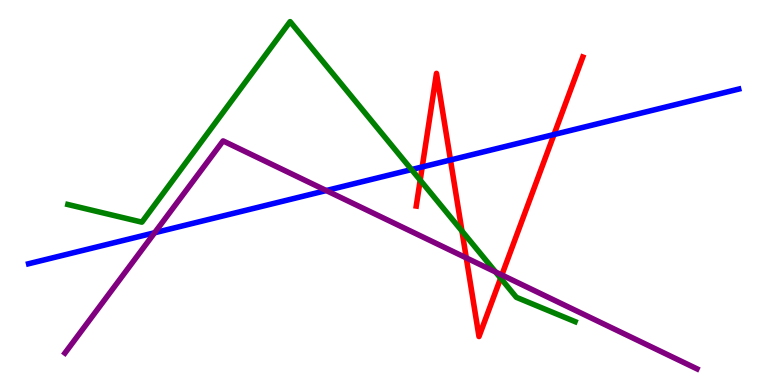[{'lines': ['blue', 'red'], 'intersections': [{'x': 5.45, 'y': 5.66}, {'x': 5.81, 'y': 5.84}, {'x': 7.15, 'y': 6.51}]}, {'lines': ['green', 'red'], 'intersections': [{'x': 5.42, 'y': 5.32}, {'x': 5.96, 'y': 4.0}, {'x': 6.46, 'y': 2.77}]}, {'lines': ['purple', 'red'], 'intersections': [{'x': 6.02, 'y': 3.3}, {'x': 6.48, 'y': 2.86}]}, {'lines': ['blue', 'green'], 'intersections': [{'x': 5.31, 'y': 5.6}]}, {'lines': ['blue', 'purple'], 'intersections': [{'x': 2.0, 'y': 3.95}, {'x': 4.21, 'y': 5.05}]}, {'lines': ['green', 'purple'], 'intersections': [{'x': 6.39, 'y': 2.94}]}]